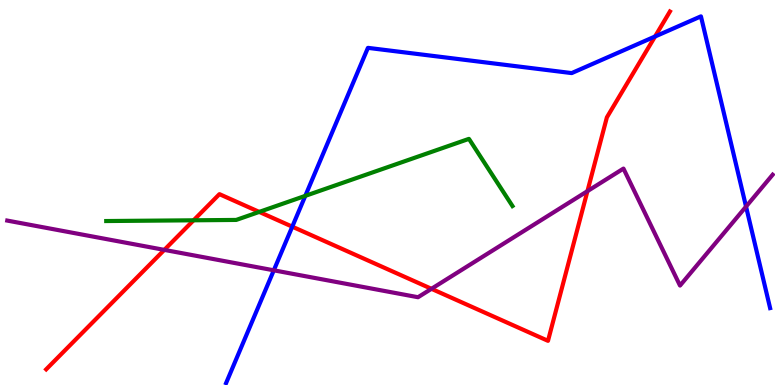[{'lines': ['blue', 'red'], 'intersections': [{'x': 3.77, 'y': 4.11}, {'x': 8.45, 'y': 9.05}]}, {'lines': ['green', 'red'], 'intersections': [{'x': 2.5, 'y': 4.28}, {'x': 3.34, 'y': 4.5}]}, {'lines': ['purple', 'red'], 'intersections': [{'x': 2.12, 'y': 3.51}, {'x': 5.57, 'y': 2.5}, {'x': 7.58, 'y': 5.04}]}, {'lines': ['blue', 'green'], 'intersections': [{'x': 3.94, 'y': 4.91}]}, {'lines': ['blue', 'purple'], 'intersections': [{'x': 3.53, 'y': 2.98}, {'x': 9.63, 'y': 4.63}]}, {'lines': ['green', 'purple'], 'intersections': []}]